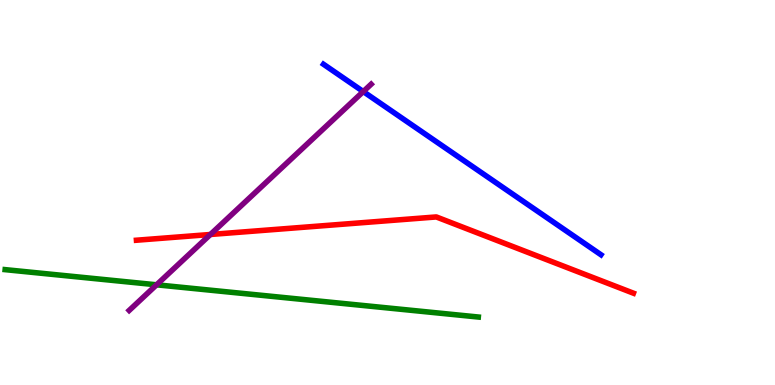[{'lines': ['blue', 'red'], 'intersections': []}, {'lines': ['green', 'red'], 'intersections': []}, {'lines': ['purple', 'red'], 'intersections': [{'x': 2.71, 'y': 3.91}]}, {'lines': ['blue', 'green'], 'intersections': []}, {'lines': ['blue', 'purple'], 'intersections': [{'x': 4.69, 'y': 7.62}]}, {'lines': ['green', 'purple'], 'intersections': [{'x': 2.02, 'y': 2.6}]}]